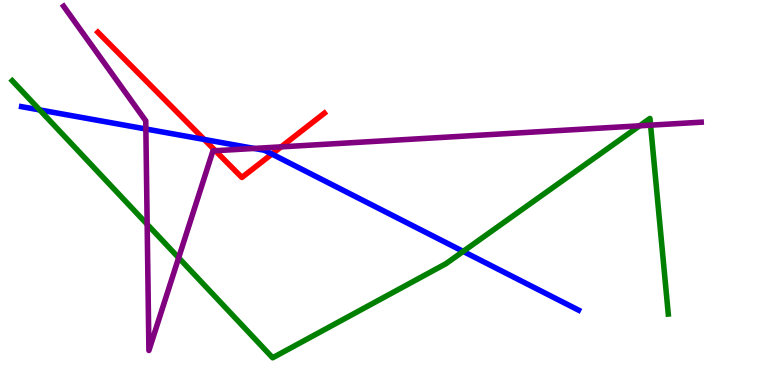[{'lines': ['blue', 'red'], 'intersections': [{'x': 2.63, 'y': 6.38}, {'x': 3.51, 'y': 6.0}]}, {'lines': ['green', 'red'], 'intersections': []}, {'lines': ['purple', 'red'], 'intersections': [{'x': 2.78, 'y': 6.09}, {'x': 3.63, 'y': 6.19}]}, {'lines': ['blue', 'green'], 'intersections': [{'x': 0.512, 'y': 7.14}, {'x': 5.98, 'y': 3.47}]}, {'lines': ['blue', 'purple'], 'intersections': [{'x': 1.88, 'y': 6.65}, {'x': 3.28, 'y': 6.14}]}, {'lines': ['green', 'purple'], 'intersections': [{'x': 1.9, 'y': 4.17}, {'x': 2.31, 'y': 3.3}, {'x': 8.25, 'y': 6.73}, {'x': 8.39, 'y': 6.75}]}]